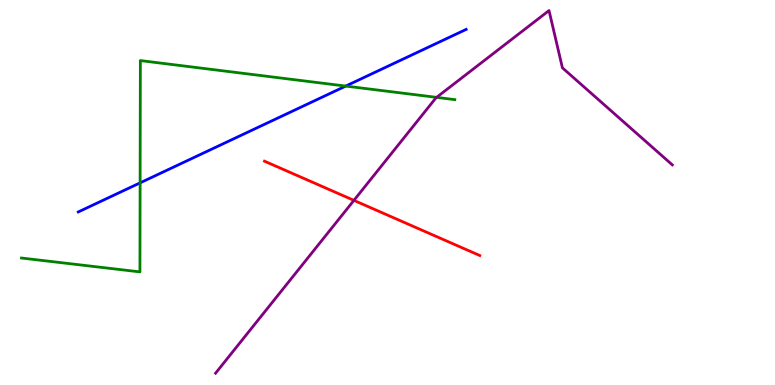[{'lines': ['blue', 'red'], 'intersections': []}, {'lines': ['green', 'red'], 'intersections': []}, {'lines': ['purple', 'red'], 'intersections': [{'x': 4.57, 'y': 4.8}]}, {'lines': ['blue', 'green'], 'intersections': [{'x': 1.81, 'y': 5.25}, {'x': 4.46, 'y': 7.76}]}, {'lines': ['blue', 'purple'], 'intersections': []}, {'lines': ['green', 'purple'], 'intersections': [{'x': 5.63, 'y': 7.47}]}]